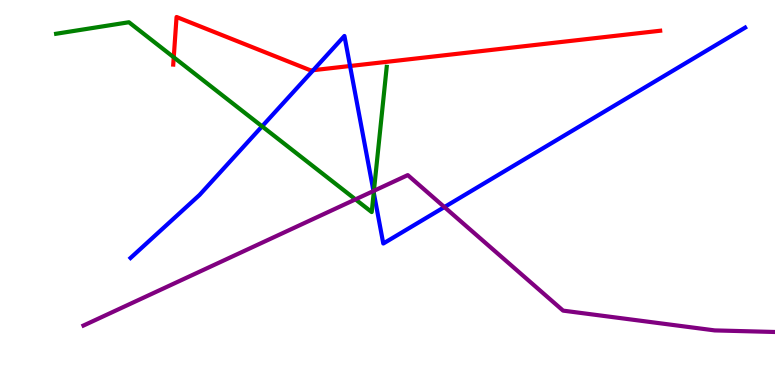[{'lines': ['blue', 'red'], 'intersections': [{'x': 4.04, 'y': 8.18}, {'x': 4.52, 'y': 8.29}]}, {'lines': ['green', 'red'], 'intersections': [{'x': 2.24, 'y': 8.51}]}, {'lines': ['purple', 'red'], 'intersections': []}, {'lines': ['blue', 'green'], 'intersections': [{'x': 3.38, 'y': 6.72}, {'x': 4.82, 'y': 5.0}]}, {'lines': ['blue', 'purple'], 'intersections': [{'x': 4.82, 'y': 5.04}, {'x': 5.73, 'y': 4.62}]}, {'lines': ['green', 'purple'], 'intersections': [{'x': 4.59, 'y': 4.82}, {'x': 4.82, 'y': 5.04}]}]